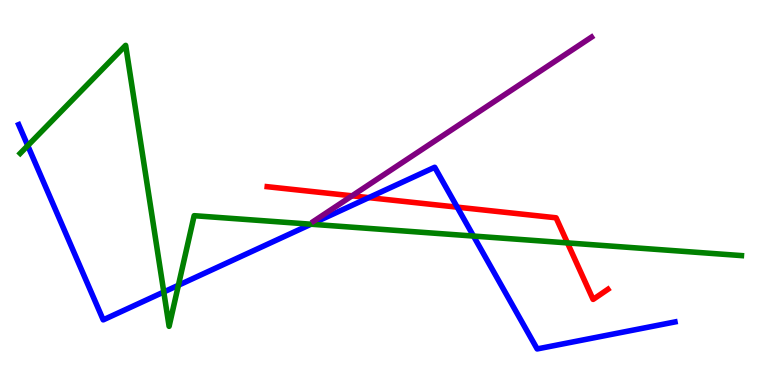[{'lines': ['blue', 'red'], 'intersections': [{'x': 4.76, 'y': 4.87}, {'x': 5.9, 'y': 4.62}]}, {'lines': ['green', 'red'], 'intersections': [{'x': 7.32, 'y': 3.69}]}, {'lines': ['purple', 'red'], 'intersections': [{'x': 4.54, 'y': 4.91}]}, {'lines': ['blue', 'green'], 'intersections': [{'x': 0.358, 'y': 6.22}, {'x': 2.11, 'y': 2.42}, {'x': 2.3, 'y': 2.59}, {'x': 4.01, 'y': 4.18}, {'x': 6.11, 'y': 3.87}]}, {'lines': ['blue', 'purple'], 'intersections': []}, {'lines': ['green', 'purple'], 'intersections': []}]